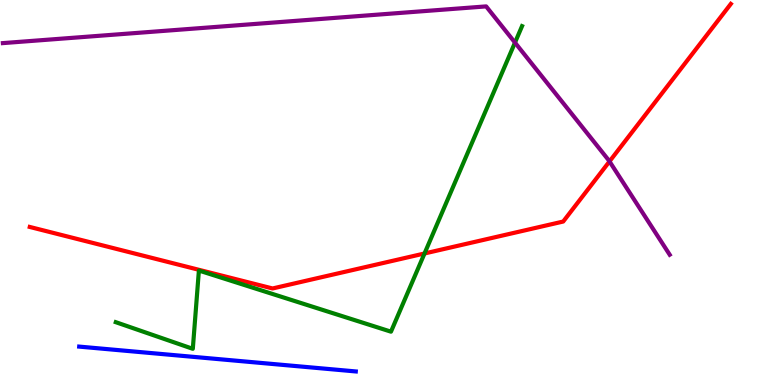[{'lines': ['blue', 'red'], 'intersections': []}, {'lines': ['green', 'red'], 'intersections': [{'x': 5.48, 'y': 3.42}]}, {'lines': ['purple', 'red'], 'intersections': [{'x': 7.86, 'y': 5.81}]}, {'lines': ['blue', 'green'], 'intersections': []}, {'lines': ['blue', 'purple'], 'intersections': []}, {'lines': ['green', 'purple'], 'intersections': [{'x': 6.64, 'y': 8.89}]}]